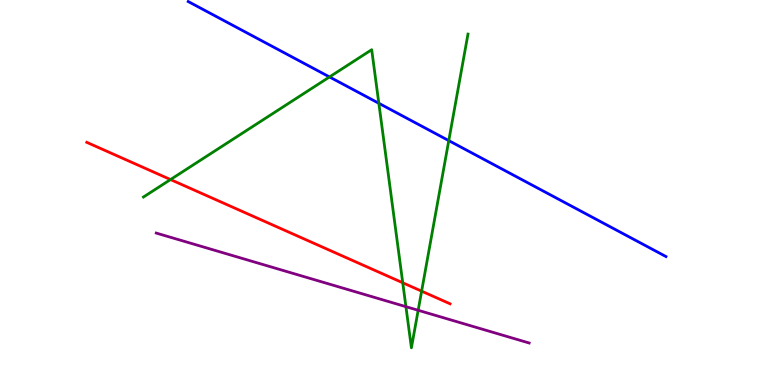[{'lines': ['blue', 'red'], 'intersections': []}, {'lines': ['green', 'red'], 'intersections': [{'x': 2.2, 'y': 5.34}, {'x': 5.2, 'y': 2.66}, {'x': 5.44, 'y': 2.44}]}, {'lines': ['purple', 'red'], 'intersections': []}, {'lines': ['blue', 'green'], 'intersections': [{'x': 4.25, 'y': 8.0}, {'x': 4.89, 'y': 7.32}, {'x': 5.79, 'y': 6.35}]}, {'lines': ['blue', 'purple'], 'intersections': []}, {'lines': ['green', 'purple'], 'intersections': [{'x': 5.24, 'y': 2.03}, {'x': 5.4, 'y': 1.94}]}]